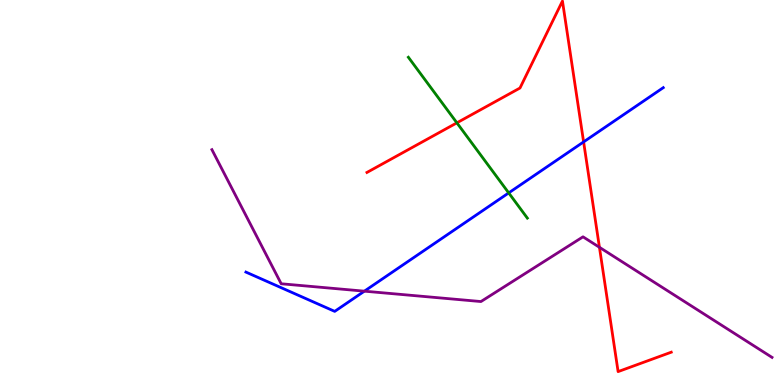[{'lines': ['blue', 'red'], 'intersections': [{'x': 7.53, 'y': 6.31}]}, {'lines': ['green', 'red'], 'intersections': [{'x': 5.9, 'y': 6.81}]}, {'lines': ['purple', 'red'], 'intersections': [{'x': 7.73, 'y': 3.58}]}, {'lines': ['blue', 'green'], 'intersections': [{'x': 6.56, 'y': 4.99}]}, {'lines': ['blue', 'purple'], 'intersections': [{'x': 4.7, 'y': 2.44}]}, {'lines': ['green', 'purple'], 'intersections': []}]